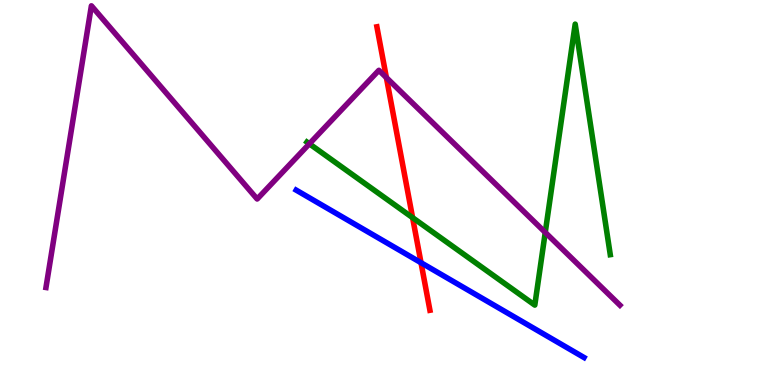[{'lines': ['blue', 'red'], 'intersections': [{'x': 5.43, 'y': 3.18}]}, {'lines': ['green', 'red'], 'intersections': [{'x': 5.32, 'y': 4.35}]}, {'lines': ['purple', 'red'], 'intersections': [{'x': 4.99, 'y': 7.98}]}, {'lines': ['blue', 'green'], 'intersections': []}, {'lines': ['blue', 'purple'], 'intersections': []}, {'lines': ['green', 'purple'], 'intersections': [{'x': 3.99, 'y': 6.26}, {'x': 7.04, 'y': 3.96}]}]